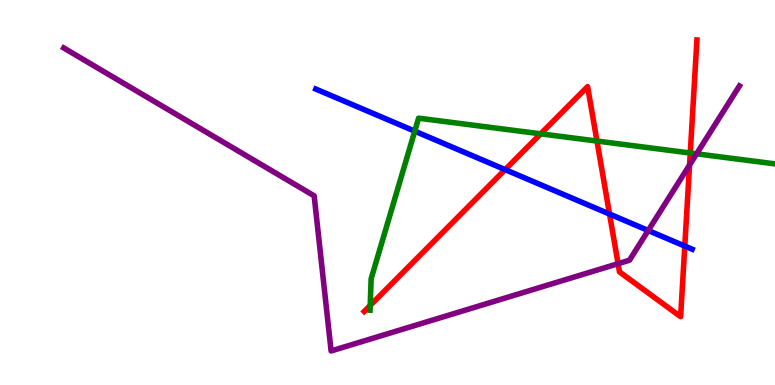[{'lines': ['blue', 'red'], 'intersections': [{'x': 6.52, 'y': 5.59}, {'x': 7.87, 'y': 4.44}, {'x': 8.84, 'y': 3.61}]}, {'lines': ['green', 'red'], 'intersections': [{'x': 4.78, 'y': 2.07}, {'x': 6.98, 'y': 6.52}, {'x': 7.7, 'y': 6.34}, {'x': 8.91, 'y': 6.03}]}, {'lines': ['purple', 'red'], 'intersections': [{'x': 7.98, 'y': 3.15}, {'x': 8.9, 'y': 5.71}]}, {'lines': ['blue', 'green'], 'intersections': [{'x': 5.35, 'y': 6.59}]}, {'lines': ['blue', 'purple'], 'intersections': [{'x': 8.36, 'y': 4.01}]}, {'lines': ['green', 'purple'], 'intersections': [{'x': 8.99, 'y': 6.0}]}]